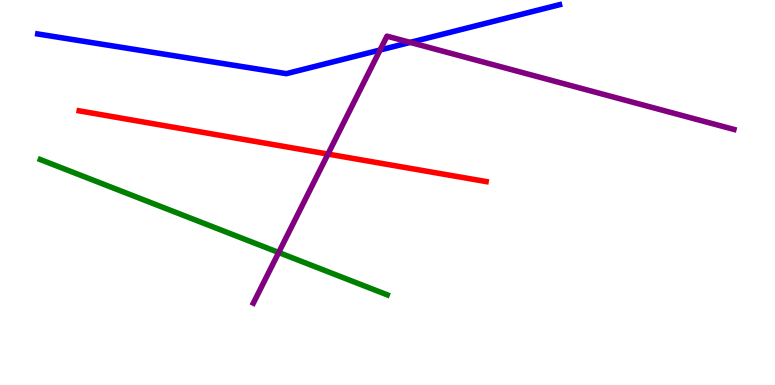[{'lines': ['blue', 'red'], 'intersections': []}, {'lines': ['green', 'red'], 'intersections': []}, {'lines': ['purple', 'red'], 'intersections': [{'x': 4.23, 'y': 6.0}]}, {'lines': ['blue', 'green'], 'intersections': []}, {'lines': ['blue', 'purple'], 'intersections': [{'x': 4.9, 'y': 8.7}, {'x': 5.29, 'y': 8.9}]}, {'lines': ['green', 'purple'], 'intersections': [{'x': 3.6, 'y': 3.44}]}]